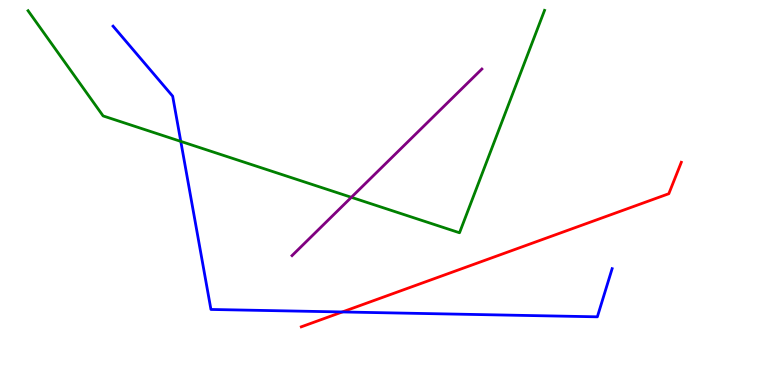[{'lines': ['blue', 'red'], 'intersections': [{'x': 4.42, 'y': 1.9}]}, {'lines': ['green', 'red'], 'intersections': []}, {'lines': ['purple', 'red'], 'intersections': []}, {'lines': ['blue', 'green'], 'intersections': [{'x': 2.33, 'y': 6.33}]}, {'lines': ['blue', 'purple'], 'intersections': []}, {'lines': ['green', 'purple'], 'intersections': [{'x': 4.53, 'y': 4.88}]}]